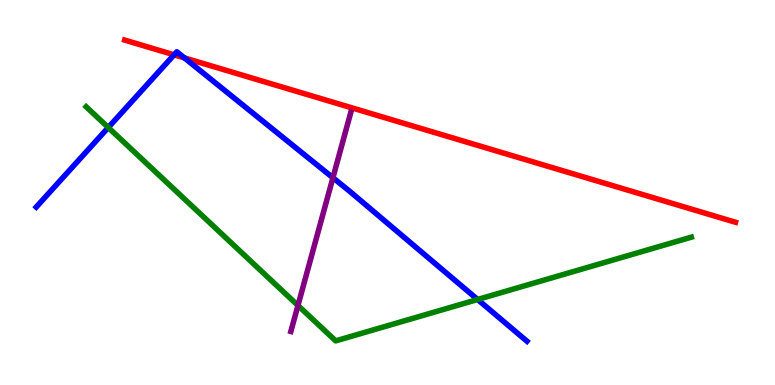[{'lines': ['blue', 'red'], 'intersections': [{'x': 2.25, 'y': 8.58}, {'x': 2.38, 'y': 8.5}]}, {'lines': ['green', 'red'], 'intersections': []}, {'lines': ['purple', 'red'], 'intersections': []}, {'lines': ['blue', 'green'], 'intersections': [{'x': 1.4, 'y': 6.69}, {'x': 6.16, 'y': 2.22}]}, {'lines': ['blue', 'purple'], 'intersections': [{'x': 4.3, 'y': 5.38}]}, {'lines': ['green', 'purple'], 'intersections': [{'x': 3.84, 'y': 2.07}]}]